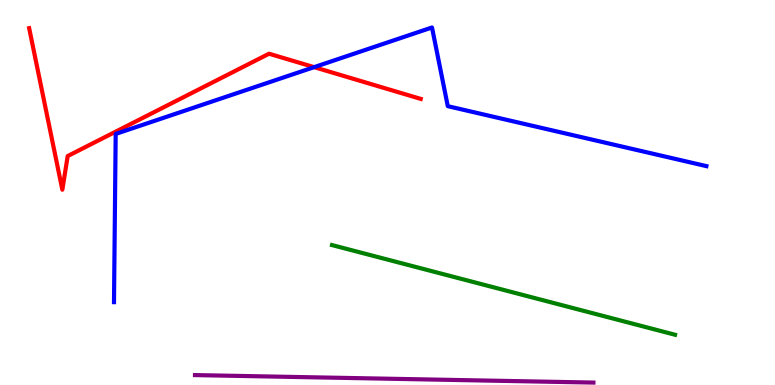[{'lines': ['blue', 'red'], 'intersections': [{'x': 4.05, 'y': 8.26}]}, {'lines': ['green', 'red'], 'intersections': []}, {'lines': ['purple', 'red'], 'intersections': []}, {'lines': ['blue', 'green'], 'intersections': []}, {'lines': ['blue', 'purple'], 'intersections': []}, {'lines': ['green', 'purple'], 'intersections': []}]